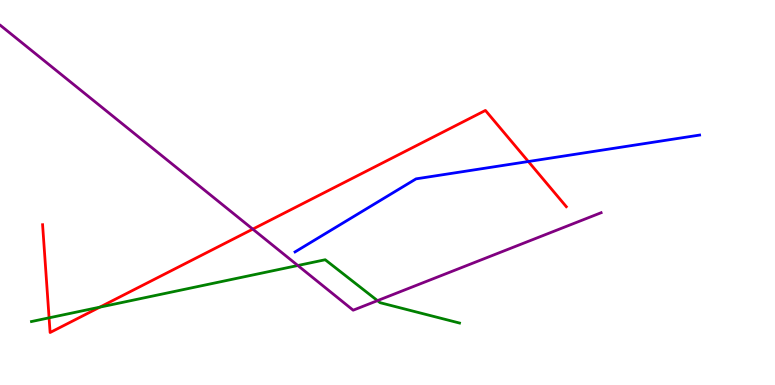[{'lines': ['blue', 'red'], 'intersections': [{'x': 6.82, 'y': 5.8}]}, {'lines': ['green', 'red'], 'intersections': [{'x': 0.633, 'y': 1.74}, {'x': 1.29, 'y': 2.02}]}, {'lines': ['purple', 'red'], 'intersections': [{'x': 3.26, 'y': 4.05}]}, {'lines': ['blue', 'green'], 'intersections': []}, {'lines': ['blue', 'purple'], 'intersections': []}, {'lines': ['green', 'purple'], 'intersections': [{'x': 3.84, 'y': 3.1}, {'x': 4.87, 'y': 2.19}]}]